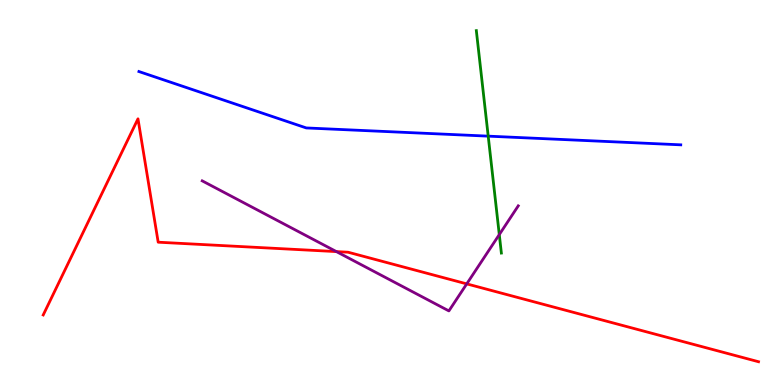[{'lines': ['blue', 'red'], 'intersections': []}, {'lines': ['green', 'red'], 'intersections': []}, {'lines': ['purple', 'red'], 'intersections': [{'x': 4.34, 'y': 3.46}, {'x': 6.02, 'y': 2.63}]}, {'lines': ['blue', 'green'], 'intersections': [{'x': 6.3, 'y': 6.46}]}, {'lines': ['blue', 'purple'], 'intersections': []}, {'lines': ['green', 'purple'], 'intersections': [{'x': 6.44, 'y': 3.91}]}]